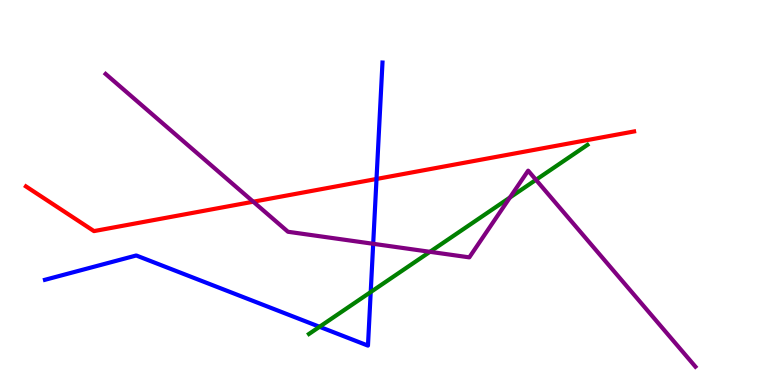[{'lines': ['blue', 'red'], 'intersections': [{'x': 4.86, 'y': 5.35}]}, {'lines': ['green', 'red'], 'intersections': []}, {'lines': ['purple', 'red'], 'intersections': [{'x': 3.27, 'y': 4.76}]}, {'lines': ['blue', 'green'], 'intersections': [{'x': 4.12, 'y': 1.51}, {'x': 4.78, 'y': 2.41}]}, {'lines': ['blue', 'purple'], 'intersections': [{'x': 4.82, 'y': 3.67}]}, {'lines': ['green', 'purple'], 'intersections': [{'x': 5.55, 'y': 3.46}, {'x': 6.58, 'y': 4.87}, {'x': 6.92, 'y': 5.33}]}]